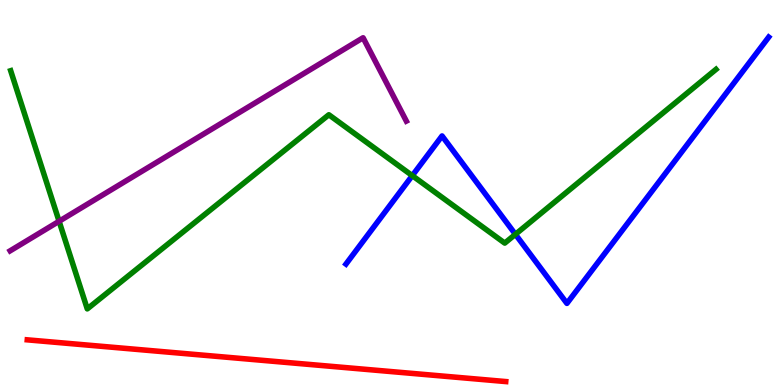[{'lines': ['blue', 'red'], 'intersections': []}, {'lines': ['green', 'red'], 'intersections': []}, {'lines': ['purple', 'red'], 'intersections': []}, {'lines': ['blue', 'green'], 'intersections': [{'x': 5.32, 'y': 5.44}, {'x': 6.65, 'y': 3.91}]}, {'lines': ['blue', 'purple'], 'intersections': []}, {'lines': ['green', 'purple'], 'intersections': [{'x': 0.763, 'y': 4.25}]}]